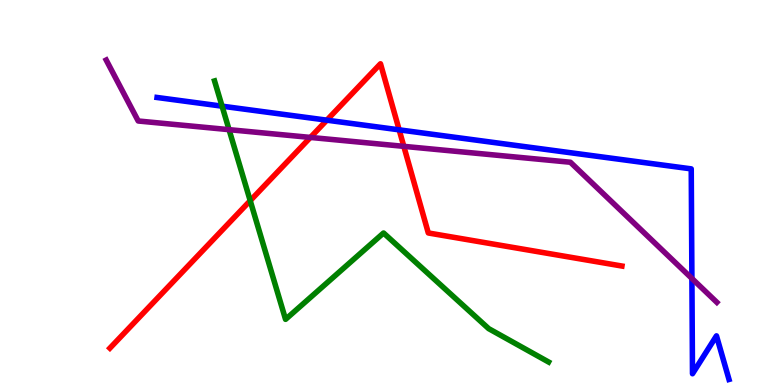[{'lines': ['blue', 'red'], 'intersections': [{'x': 4.22, 'y': 6.88}, {'x': 5.15, 'y': 6.63}]}, {'lines': ['green', 'red'], 'intersections': [{'x': 3.23, 'y': 4.79}]}, {'lines': ['purple', 'red'], 'intersections': [{'x': 4.01, 'y': 6.43}, {'x': 5.21, 'y': 6.2}]}, {'lines': ['blue', 'green'], 'intersections': [{'x': 2.87, 'y': 7.24}]}, {'lines': ['blue', 'purple'], 'intersections': [{'x': 8.93, 'y': 2.77}]}, {'lines': ['green', 'purple'], 'intersections': [{'x': 2.96, 'y': 6.63}]}]